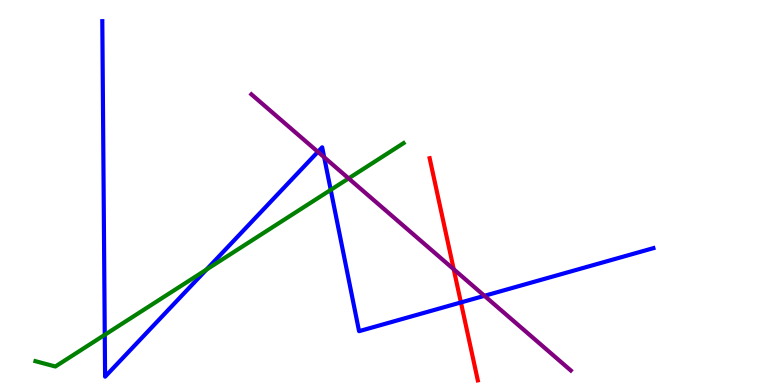[{'lines': ['blue', 'red'], 'intersections': [{'x': 5.95, 'y': 2.14}]}, {'lines': ['green', 'red'], 'intersections': []}, {'lines': ['purple', 'red'], 'intersections': [{'x': 5.85, 'y': 3.01}]}, {'lines': ['blue', 'green'], 'intersections': [{'x': 1.35, 'y': 1.3}, {'x': 2.66, 'y': 3.0}, {'x': 4.27, 'y': 5.07}]}, {'lines': ['blue', 'purple'], 'intersections': [{'x': 4.1, 'y': 6.06}, {'x': 4.18, 'y': 5.92}, {'x': 6.25, 'y': 2.32}]}, {'lines': ['green', 'purple'], 'intersections': [{'x': 4.5, 'y': 5.37}]}]